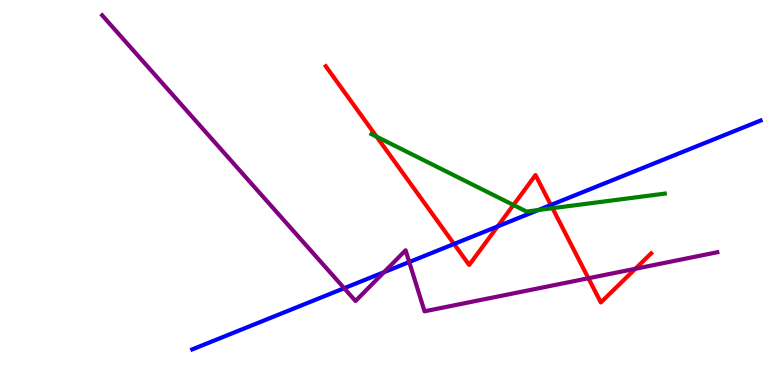[{'lines': ['blue', 'red'], 'intersections': [{'x': 5.86, 'y': 3.66}, {'x': 6.42, 'y': 4.12}, {'x': 7.11, 'y': 4.68}]}, {'lines': ['green', 'red'], 'intersections': [{'x': 4.86, 'y': 6.45}, {'x': 6.62, 'y': 4.68}, {'x': 7.13, 'y': 4.59}]}, {'lines': ['purple', 'red'], 'intersections': [{'x': 7.59, 'y': 2.77}, {'x': 8.2, 'y': 3.02}]}, {'lines': ['blue', 'green'], 'intersections': [{'x': 6.95, 'y': 4.54}]}, {'lines': ['blue', 'purple'], 'intersections': [{'x': 4.44, 'y': 2.51}, {'x': 4.95, 'y': 2.93}, {'x': 5.28, 'y': 3.19}]}, {'lines': ['green', 'purple'], 'intersections': []}]